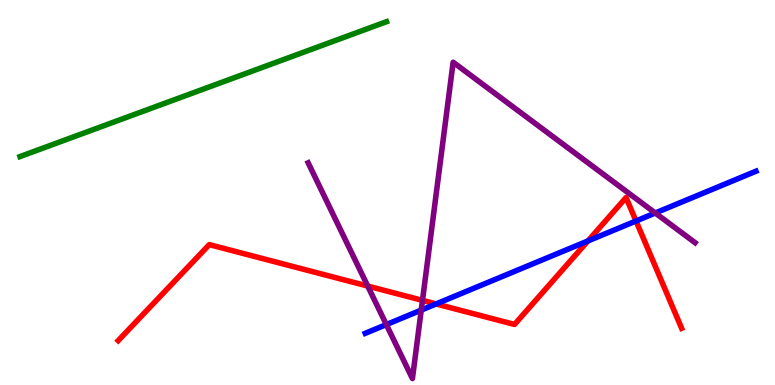[{'lines': ['blue', 'red'], 'intersections': [{'x': 5.63, 'y': 2.11}, {'x': 7.59, 'y': 3.74}, {'x': 8.21, 'y': 4.26}]}, {'lines': ['green', 'red'], 'intersections': []}, {'lines': ['purple', 'red'], 'intersections': [{'x': 4.74, 'y': 2.57}, {'x': 5.45, 'y': 2.2}]}, {'lines': ['blue', 'green'], 'intersections': []}, {'lines': ['blue', 'purple'], 'intersections': [{'x': 4.99, 'y': 1.57}, {'x': 5.44, 'y': 1.95}, {'x': 8.46, 'y': 4.47}]}, {'lines': ['green', 'purple'], 'intersections': []}]